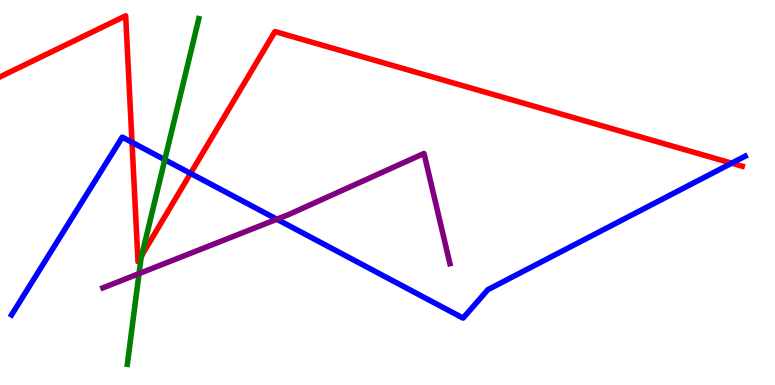[{'lines': ['blue', 'red'], 'intersections': [{'x': 1.7, 'y': 6.3}, {'x': 2.46, 'y': 5.5}, {'x': 9.44, 'y': 5.76}]}, {'lines': ['green', 'red'], 'intersections': [{'x': 1.83, 'y': 3.37}]}, {'lines': ['purple', 'red'], 'intersections': []}, {'lines': ['blue', 'green'], 'intersections': [{'x': 2.13, 'y': 5.85}]}, {'lines': ['blue', 'purple'], 'intersections': [{'x': 3.57, 'y': 4.31}]}, {'lines': ['green', 'purple'], 'intersections': [{'x': 1.79, 'y': 2.89}]}]